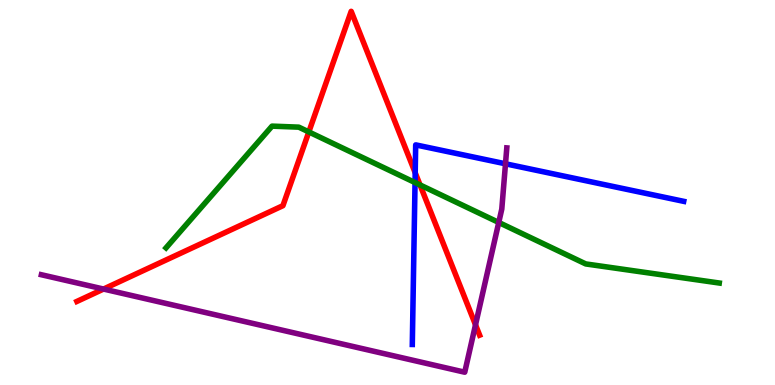[{'lines': ['blue', 'red'], 'intersections': [{'x': 5.36, 'y': 5.51}]}, {'lines': ['green', 'red'], 'intersections': [{'x': 3.98, 'y': 6.57}, {'x': 5.42, 'y': 5.2}]}, {'lines': ['purple', 'red'], 'intersections': [{'x': 1.34, 'y': 2.49}, {'x': 6.14, 'y': 1.56}]}, {'lines': ['blue', 'green'], 'intersections': [{'x': 5.36, 'y': 5.26}]}, {'lines': ['blue', 'purple'], 'intersections': [{'x': 6.52, 'y': 5.75}]}, {'lines': ['green', 'purple'], 'intersections': [{'x': 6.44, 'y': 4.22}]}]